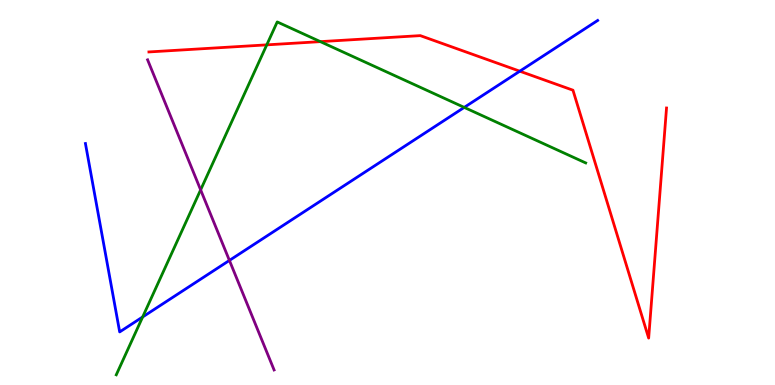[{'lines': ['blue', 'red'], 'intersections': [{'x': 6.71, 'y': 8.15}]}, {'lines': ['green', 'red'], 'intersections': [{'x': 3.44, 'y': 8.83}, {'x': 4.13, 'y': 8.92}]}, {'lines': ['purple', 'red'], 'intersections': []}, {'lines': ['blue', 'green'], 'intersections': [{'x': 1.84, 'y': 1.77}, {'x': 5.99, 'y': 7.21}]}, {'lines': ['blue', 'purple'], 'intersections': [{'x': 2.96, 'y': 3.24}]}, {'lines': ['green', 'purple'], 'intersections': [{'x': 2.59, 'y': 5.07}]}]